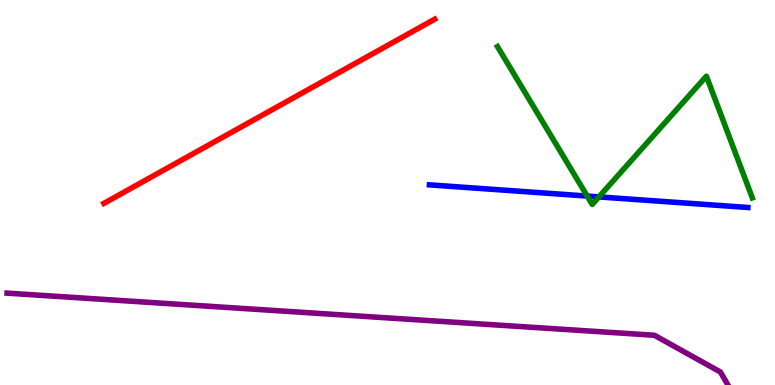[{'lines': ['blue', 'red'], 'intersections': []}, {'lines': ['green', 'red'], 'intersections': []}, {'lines': ['purple', 'red'], 'intersections': []}, {'lines': ['blue', 'green'], 'intersections': [{'x': 7.58, 'y': 4.91}, {'x': 7.73, 'y': 4.89}]}, {'lines': ['blue', 'purple'], 'intersections': []}, {'lines': ['green', 'purple'], 'intersections': []}]